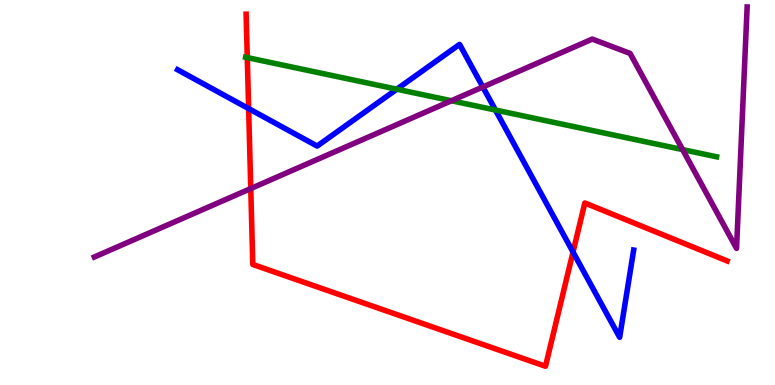[{'lines': ['blue', 'red'], 'intersections': [{'x': 3.21, 'y': 7.18}, {'x': 7.39, 'y': 3.45}]}, {'lines': ['green', 'red'], 'intersections': [{'x': 3.19, 'y': 8.5}]}, {'lines': ['purple', 'red'], 'intersections': [{'x': 3.24, 'y': 5.1}]}, {'lines': ['blue', 'green'], 'intersections': [{'x': 5.12, 'y': 7.68}, {'x': 6.39, 'y': 7.14}]}, {'lines': ['blue', 'purple'], 'intersections': [{'x': 6.23, 'y': 7.74}]}, {'lines': ['green', 'purple'], 'intersections': [{'x': 5.82, 'y': 7.38}, {'x': 8.81, 'y': 6.11}]}]